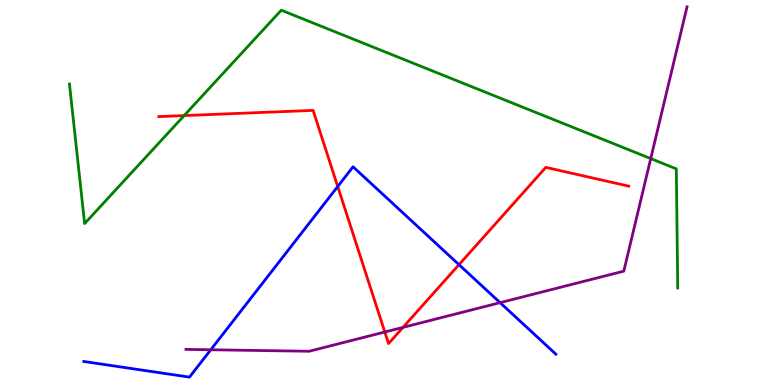[{'lines': ['blue', 'red'], 'intersections': [{'x': 4.36, 'y': 5.16}, {'x': 5.92, 'y': 3.13}]}, {'lines': ['green', 'red'], 'intersections': [{'x': 2.38, 'y': 7.0}]}, {'lines': ['purple', 'red'], 'intersections': [{'x': 4.97, 'y': 1.38}, {'x': 5.2, 'y': 1.5}]}, {'lines': ['blue', 'green'], 'intersections': []}, {'lines': ['blue', 'purple'], 'intersections': [{'x': 2.72, 'y': 0.915}, {'x': 6.45, 'y': 2.14}]}, {'lines': ['green', 'purple'], 'intersections': [{'x': 8.4, 'y': 5.88}]}]